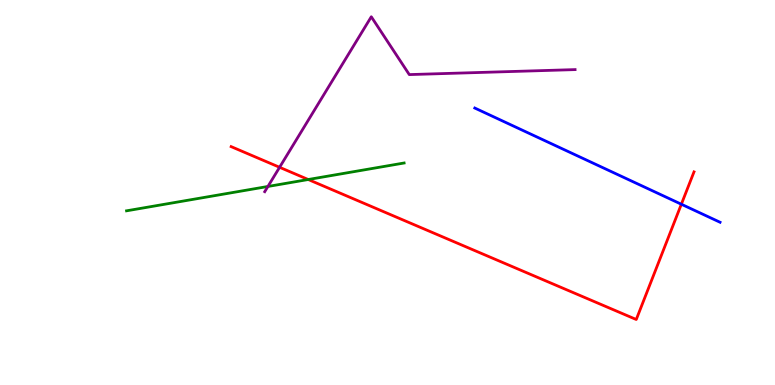[{'lines': ['blue', 'red'], 'intersections': [{'x': 8.79, 'y': 4.7}]}, {'lines': ['green', 'red'], 'intersections': [{'x': 3.98, 'y': 5.34}]}, {'lines': ['purple', 'red'], 'intersections': [{'x': 3.61, 'y': 5.65}]}, {'lines': ['blue', 'green'], 'intersections': []}, {'lines': ['blue', 'purple'], 'intersections': []}, {'lines': ['green', 'purple'], 'intersections': [{'x': 3.46, 'y': 5.16}]}]